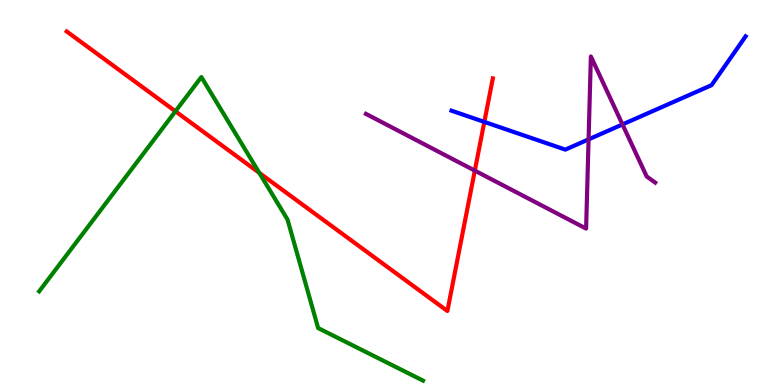[{'lines': ['blue', 'red'], 'intersections': [{'x': 6.25, 'y': 6.83}]}, {'lines': ['green', 'red'], 'intersections': [{'x': 2.26, 'y': 7.11}, {'x': 3.35, 'y': 5.51}]}, {'lines': ['purple', 'red'], 'intersections': [{'x': 6.13, 'y': 5.57}]}, {'lines': ['blue', 'green'], 'intersections': []}, {'lines': ['blue', 'purple'], 'intersections': [{'x': 7.59, 'y': 6.38}, {'x': 8.03, 'y': 6.77}]}, {'lines': ['green', 'purple'], 'intersections': []}]